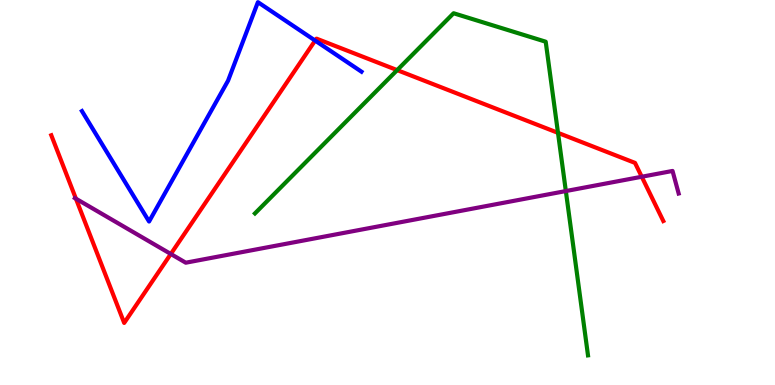[{'lines': ['blue', 'red'], 'intersections': [{'x': 4.07, 'y': 8.95}]}, {'lines': ['green', 'red'], 'intersections': [{'x': 5.12, 'y': 8.18}, {'x': 7.2, 'y': 6.55}]}, {'lines': ['purple', 'red'], 'intersections': [{'x': 0.98, 'y': 4.84}, {'x': 2.2, 'y': 3.4}, {'x': 8.28, 'y': 5.41}]}, {'lines': ['blue', 'green'], 'intersections': []}, {'lines': ['blue', 'purple'], 'intersections': []}, {'lines': ['green', 'purple'], 'intersections': [{'x': 7.3, 'y': 5.04}]}]